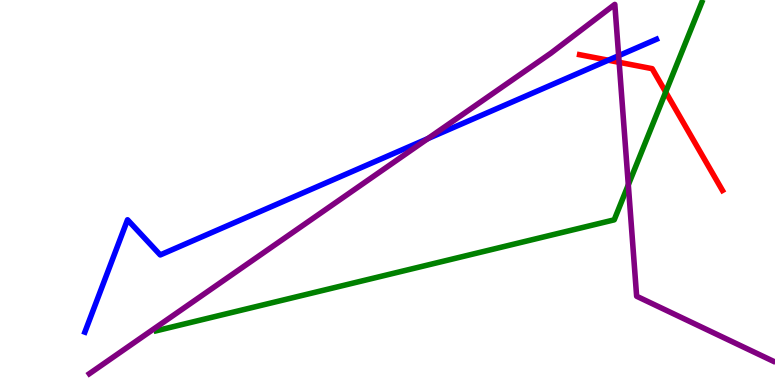[{'lines': ['blue', 'red'], 'intersections': [{'x': 7.85, 'y': 8.44}]}, {'lines': ['green', 'red'], 'intersections': [{'x': 8.59, 'y': 7.61}]}, {'lines': ['purple', 'red'], 'intersections': [{'x': 7.99, 'y': 8.38}]}, {'lines': ['blue', 'green'], 'intersections': []}, {'lines': ['blue', 'purple'], 'intersections': [{'x': 5.52, 'y': 6.4}, {'x': 7.98, 'y': 8.55}]}, {'lines': ['green', 'purple'], 'intersections': [{'x': 8.11, 'y': 5.2}]}]